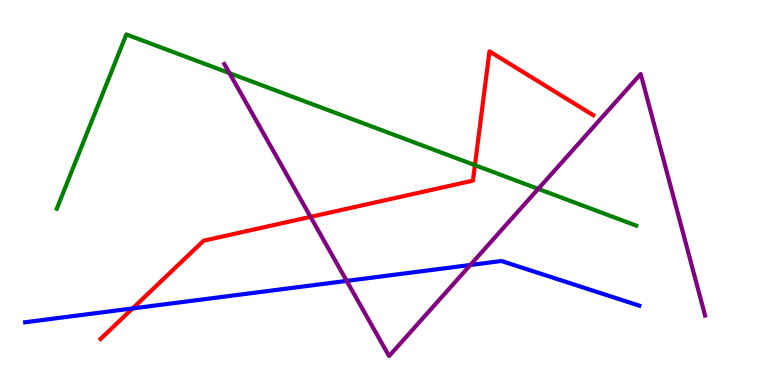[{'lines': ['blue', 'red'], 'intersections': [{'x': 1.71, 'y': 1.99}]}, {'lines': ['green', 'red'], 'intersections': [{'x': 6.13, 'y': 5.71}]}, {'lines': ['purple', 'red'], 'intersections': [{'x': 4.01, 'y': 4.37}]}, {'lines': ['blue', 'green'], 'intersections': []}, {'lines': ['blue', 'purple'], 'intersections': [{'x': 4.47, 'y': 2.7}, {'x': 6.07, 'y': 3.12}]}, {'lines': ['green', 'purple'], 'intersections': [{'x': 2.96, 'y': 8.1}, {'x': 6.94, 'y': 5.09}]}]